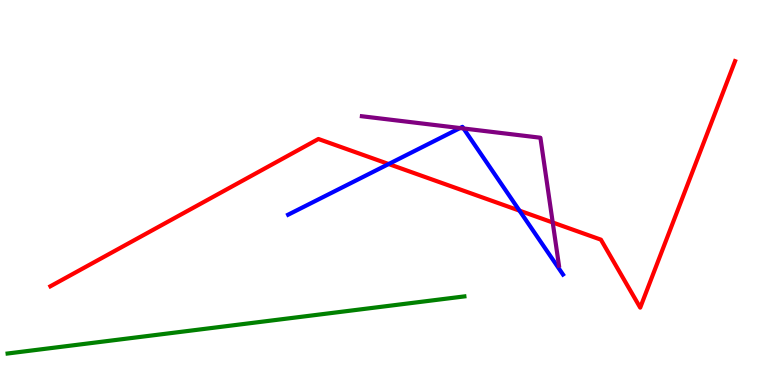[{'lines': ['blue', 'red'], 'intersections': [{'x': 5.02, 'y': 5.74}, {'x': 6.7, 'y': 4.53}]}, {'lines': ['green', 'red'], 'intersections': []}, {'lines': ['purple', 'red'], 'intersections': [{'x': 7.13, 'y': 4.22}]}, {'lines': ['blue', 'green'], 'intersections': []}, {'lines': ['blue', 'purple'], 'intersections': [{'x': 5.94, 'y': 6.67}, {'x': 5.98, 'y': 6.66}]}, {'lines': ['green', 'purple'], 'intersections': []}]